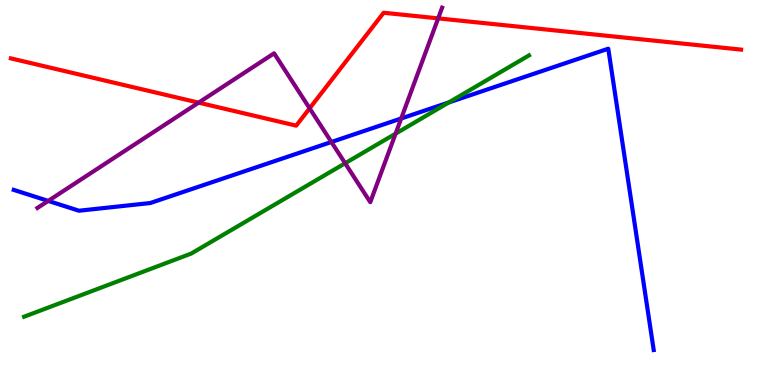[{'lines': ['blue', 'red'], 'intersections': []}, {'lines': ['green', 'red'], 'intersections': []}, {'lines': ['purple', 'red'], 'intersections': [{'x': 2.56, 'y': 7.33}, {'x': 4.0, 'y': 7.19}, {'x': 5.65, 'y': 9.52}]}, {'lines': ['blue', 'green'], 'intersections': [{'x': 5.79, 'y': 7.34}]}, {'lines': ['blue', 'purple'], 'intersections': [{'x': 0.622, 'y': 4.78}, {'x': 4.28, 'y': 6.31}, {'x': 5.18, 'y': 6.92}]}, {'lines': ['green', 'purple'], 'intersections': [{'x': 4.45, 'y': 5.76}, {'x': 5.1, 'y': 6.53}]}]